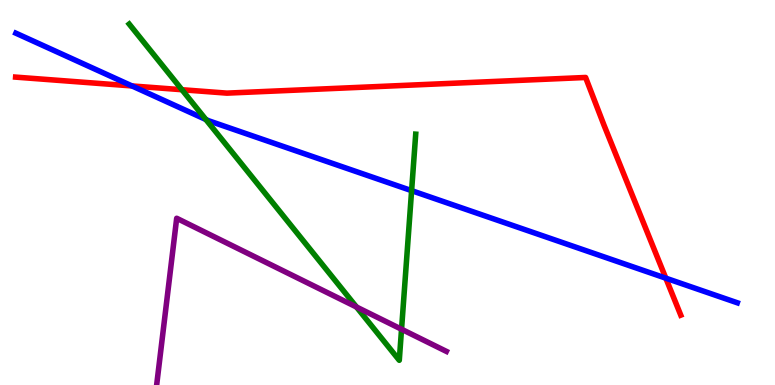[{'lines': ['blue', 'red'], 'intersections': [{'x': 1.7, 'y': 7.77}, {'x': 8.59, 'y': 2.77}]}, {'lines': ['green', 'red'], 'intersections': [{'x': 2.35, 'y': 7.67}]}, {'lines': ['purple', 'red'], 'intersections': []}, {'lines': ['blue', 'green'], 'intersections': [{'x': 2.66, 'y': 6.9}, {'x': 5.31, 'y': 5.05}]}, {'lines': ['blue', 'purple'], 'intersections': []}, {'lines': ['green', 'purple'], 'intersections': [{'x': 4.6, 'y': 2.03}, {'x': 5.18, 'y': 1.45}]}]